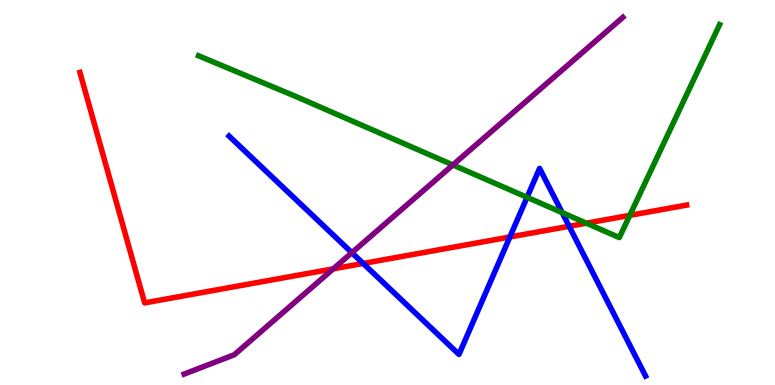[{'lines': ['blue', 'red'], 'intersections': [{'x': 4.69, 'y': 3.16}, {'x': 6.58, 'y': 3.84}, {'x': 7.34, 'y': 4.12}]}, {'lines': ['green', 'red'], 'intersections': [{'x': 7.57, 'y': 4.2}, {'x': 8.13, 'y': 4.41}]}, {'lines': ['purple', 'red'], 'intersections': [{'x': 4.3, 'y': 3.02}]}, {'lines': ['blue', 'green'], 'intersections': [{'x': 6.8, 'y': 4.88}, {'x': 7.25, 'y': 4.48}]}, {'lines': ['blue', 'purple'], 'intersections': [{'x': 4.54, 'y': 3.44}]}, {'lines': ['green', 'purple'], 'intersections': [{'x': 5.84, 'y': 5.72}]}]